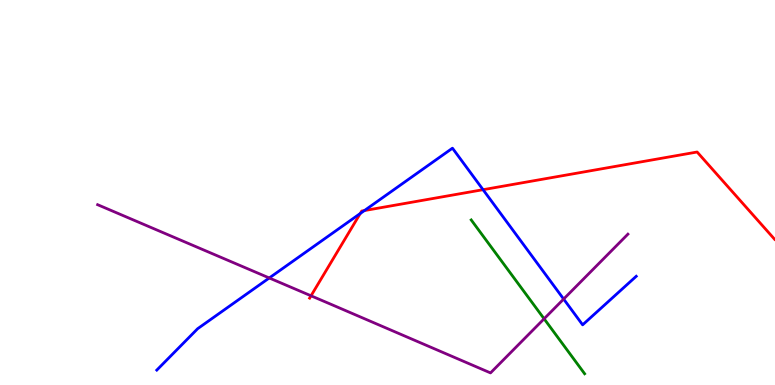[{'lines': ['blue', 'red'], 'intersections': [{'x': 4.65, 'y': 4.45}, {'x': 4.7, 'y': 4.53}, {'x': 6.23, 'y': 5.07}]}, {'lines': ['green', 'red'], 'intersections': []}, {'lines': ['purple', 'red'], 'intersections': [{'x': 4.01, 'y': 2.32}]}, {'lines': ['blue', 'green'], 'intersections': []}, {'lines': ['blue', 'purple'], 'intersections': [{'x': 3.47, 'y': 2.78}, {'x': 7.27, 'y': 2.23}]}, {'lines': ['green', 'purple'], 'intersections': [{'x': 7.02, 'y': 1.72}]}]